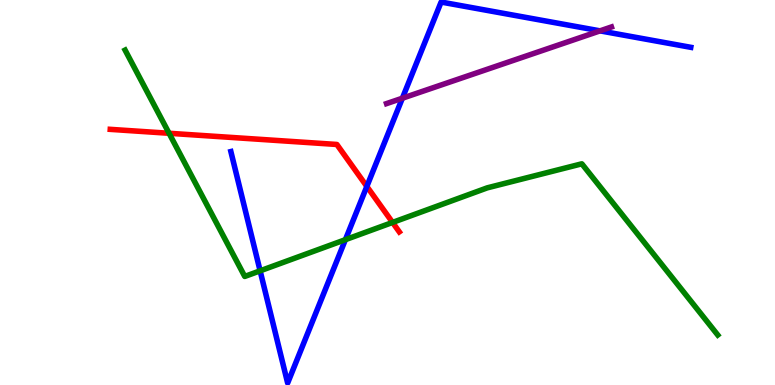[{'lines': ['blue', 'red'], 'intersections': [{'x': 4.73, 'y': 5.16}]}, {'lines': ['green', 'red'], 'intersections': [{'x': 2.18, 'y': 6.54}, {'x': 5.07, 'y': 4.22}]}, {'lines': ['purple', 'red'], 'intersections': []}, {'lines': ['blue', 'green'], 'intersections': [{'x': 3.36, 'y': 2.97}, {'x': 4.46, 'y': 3.77}]}, {'lines': ['blue', 'purple'], 'intersections': [{'x': 5.19, 'y': 7.45}, {'x': 7.74, 'y': 9.2}]}, {'lines': ['green', 'purple'], 'intersections': []}]